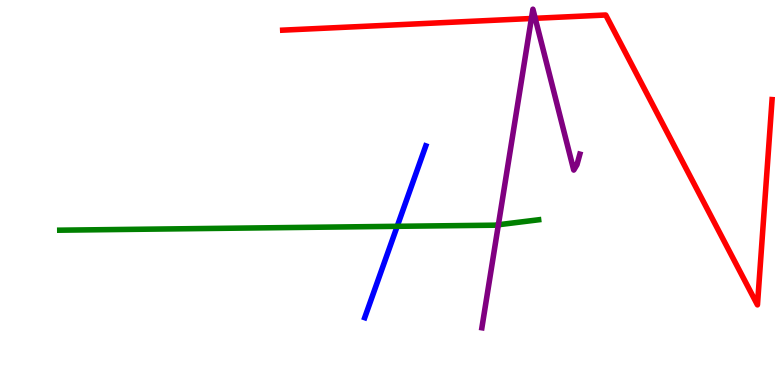[{'lines': ['blue', 'red'], 'intersections': []}, {'lines': ['green', 'red'], 'intersections': []}, {'lines': ['purple', 'red'], 'intersections': [{'x': 6.86, 'y': 9.52}, {'x': 6.91, 'y': 9.52}]}, {'lines': ['blue', 'green'], 'intersections': [{'x': 5.13, 'y': 4.12}]}, {'lines': ['blue', 'purple'], 'intersections': []}, {'lines': ['green', 'purple'], 'intersections': [{'x': 6.43, 'y': 4.16}]}]